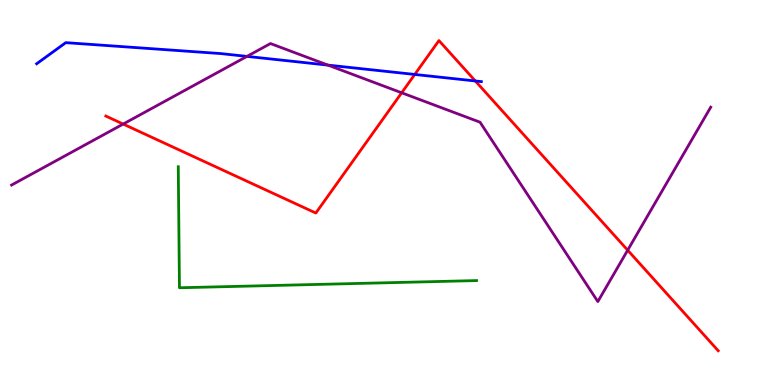[{'lines': ['blue', 'red'], 'intersections': [{'x': 5.35, 'y': 8.07}, {'x': 6.13, 'y': 7.9}]}, {'lines': ['green', 'red'], 'intersections': []}, {'lines': ['purple', 'red'], 'intersections': [{'x': 1.59, 'y': 6.78}, {'x': 5.18, 'y': 7.59}, {'x': 8.1, 'y': 3.5}]}, {'lines': ['blue', 'green'], 'intersections': []}, {'lines': ['blue', 'purple'], 'intersections': [{'x': 3.19, 'y': 8.54}, {'x': 4.23, 'y': 8.31}]}, {'lines': ['green', 'purple'], 'intersections': []}]